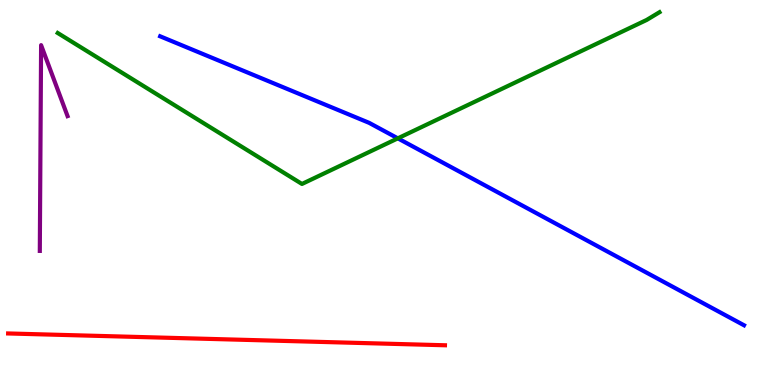[{'lines': ['blue', 'red'], 'intersections': []}, {'lines': ['green', 'red'], 'intersections': []}, {'lines': ['purple', 'red'], 'intersections': []}, {'lines': ['blue', 'green'], 'intersections': [{'x': 5.13, 'y': 6.41}]}, {'lines': ['blue', 'purple'], 'intersections': []}, {'lines': ['green', 'purple'], 'intersections': []}]